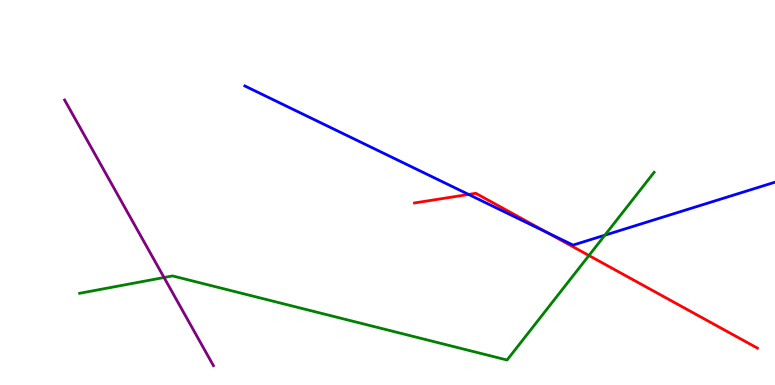[{'lines': ['blue', 'red'], 'intersections': [{'x': 6.05, 'y': 4.95}, {'x': 7.06, 'y': 3.96}]}, {'lines': ['green', 'red'], 'intersections': [{'x': 7.6, 'y': 3.36}]}, {'lines': ['purple', 'red'], 'intersections': []}, {'lines': ['blue', 'green'], 'intersections': [{'x': 7.8, 'y': 3.89}]}, {'lines': ['blue', 'purple'], 'intersections': []}, {'lines': ['green', 'purple'], 'intersections': [{'x': 2.12, 'y': 2.79}]}]